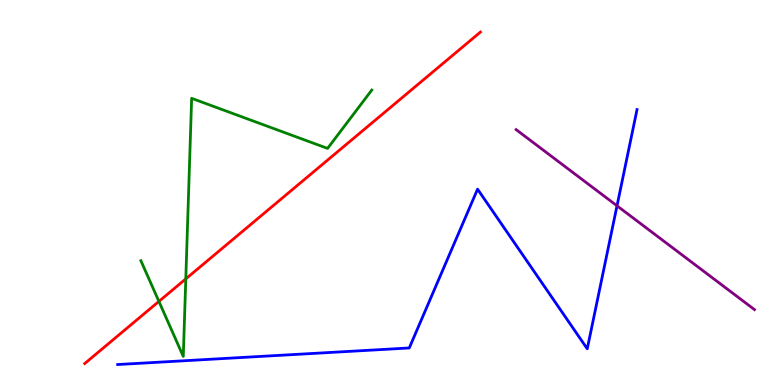[{'lines': ['blue', 'red'], 'intersections': []}, {'lines': ['green', 'red'], 'intersections': [{'x': 2.05, 'y': 2.17}, {'x': 2.4, 'y': 2.76}]}, {'lines': ['purple', 'red'], 'intersections': []}, {'lines': ['blue', 'green'], 'intersections': []}, {'lines': ['blue', 'purple'], 'intersections': [{'x': 7.96, 'y': 4.65}]}, {'lines': ['green', 'purple'], 'intersections': []}]